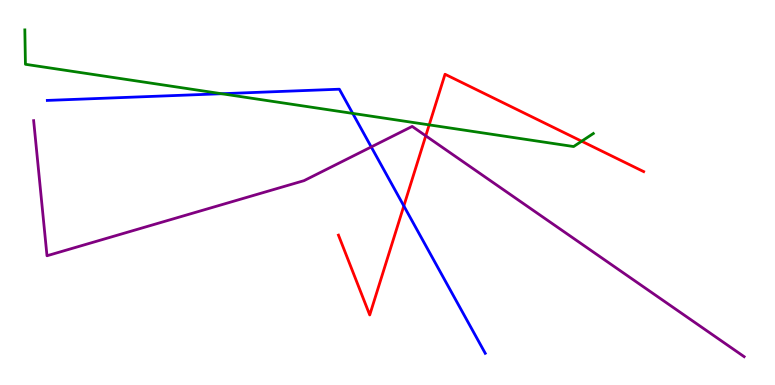[{'lines': ['blue', 'red'], 'intersections': [{'x': 5.21, 'y': 4.65}]}, {'lines': ['green', 'red'], 'intersections': [{'x': 5.54, 'y': 6.76}, {'x': 7.51, 'y': 6.33}]}, {'lines': ['purple', 'red'], 'intersections': [{'x': 5.49, 'y': 6.47}]}, {'lines': ['blue', 'green'], 'intersections': [{'x': 2.86, 'y': 7.57}, {'x': 4.55, 'y': 7.05}]}, {'lines': ['blue', 'purple'], 'intersections': [{'x': 4.79, 'y': 6.18}]}, {'lines': ['green', 'purple'], 'intersections': []}]